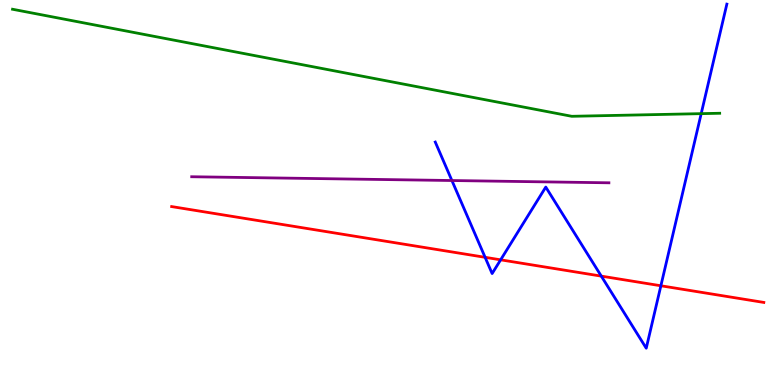[{'lines': ['blue', 'red'], 'intersections': [{'x': 6.26, 'y': 3.32}, {'x': 6.46, 'y': 3.25}, {'x': 7.76, 'y': 2.83}, {'x': 8.53, 'y': 2.58}]}, {'lines': ['green', 'red'], 'intersections': []}, {'lines': ['purple', 'red'], 'intersections': []}, {'lines': ['blue', 'green'], 'intersections': [{'x': 9.05, 'y': 7.05}]}, {'lines': ['blue', 'purple'], 'intersections': [{'x': 5.83, 'y': 5.31}]}, {'lines': ['green', 'purple'], 'intersections': []}]